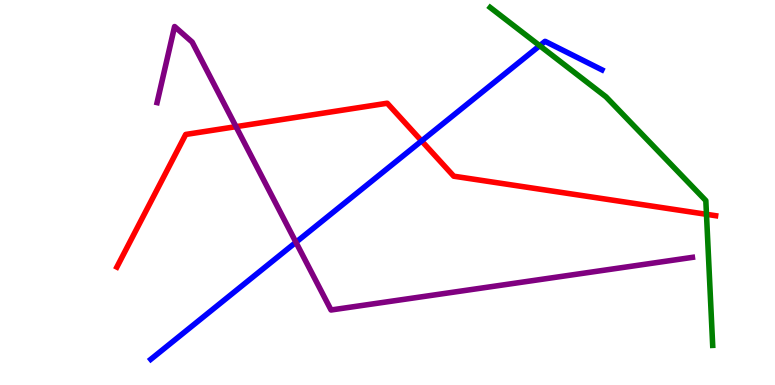[{'lines': ['blue', 'red'], 'intersections': [{'x': 5.44, 'y': 6.34}]}, {'lines': ['green', 'red'], 'intersections': [{'x': 9.12, 'y': 4.43}]}, {'lines': ['purple', 'red'], 'intersections': [{'x': 3.05, 'y': 6.71}]}, {'lines': ['blue', 'green'], 'intersections': [{'x': 6.96, 'y': 8.81}]}, {'lines': ['blue', 'purple'], 'intersections': [{'x': 3.82, 'y': 3.71}]}, {'lines': ['green', 'purple'], 'intersections': []}]